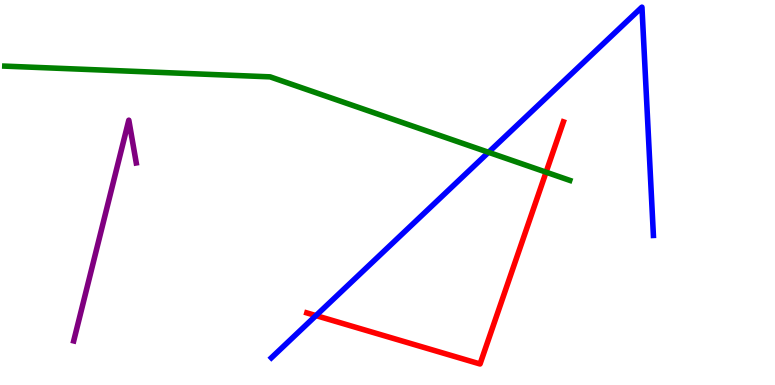[{'lines': ['blue', 'red'], 'intersections': [{'x': 4.08, 'y': 1.8}]}, {'lines': ['green', 'red'], 'intersections': [{'x': 7.05, 'y': 5.53}]}, {'lines': ['purple', 'red'], 'intersections': []}, {'lines': ['blue', 'green'], 'intersections': [{'x': 6.3, 'y': 6.04}]}, {'lines': ['blue', 'purple'], 'intersections': []}, {'lines': ['green', 'purple'], 'intersections': []}]